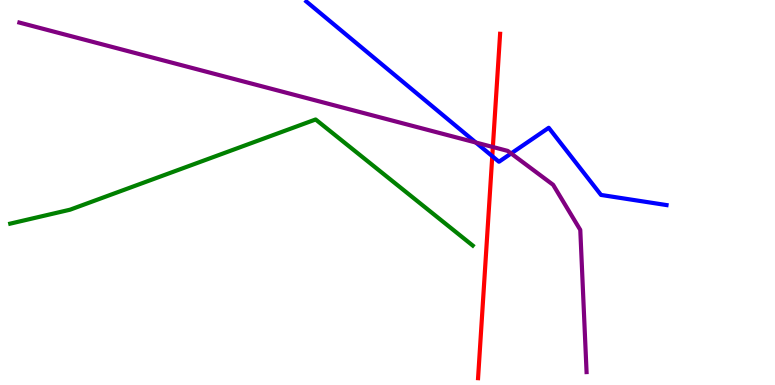[{'lines': ['blue', 'red'], 'intersections': [{'x': 6.35, 'y': 5.94}]}, {'lines': ['green', 'red'], 'intersections': []}, {'lines': ['purple', 'red'], 'intersections': [{'x': 6.36, 'y': 6.18}]}, {'lines': ['blue', 'green'], 'intersections': []}, {'lines': ['blue', 'purple'], 'intersections': [{'x': 6.14, 'y': 6.3}, {'x': 6.6, 'y': 6.01}]}, {'lines': ['green', 'purple'], 'intersections': []}]